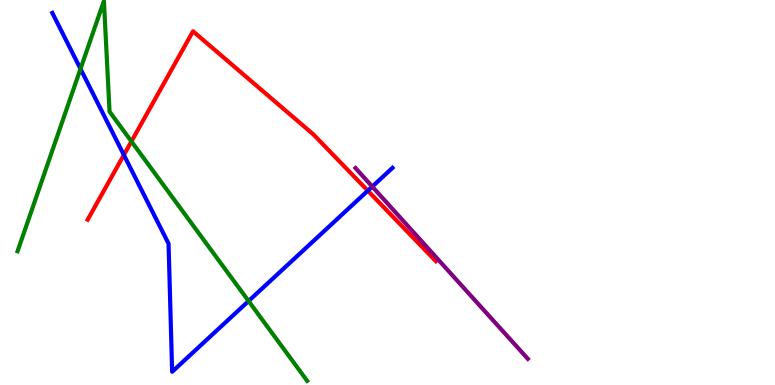[{'lines': ['blue', 'red'], 'intersections': [{'x': 1.6, 'y': 5.98}, {'x': 4.75, 'y': 5.05}]}, {'lines': ['green', 'red'], 'intersections': [{'x': 1.7, 'y': 6.33}]}, {'lines': ['purple', 'red'], 'intersections': []}, {'lines': ['blue', 'green'], 'intersections': [{'x': 1.04, 'y': 8.21}, {'x': 3.21, 'y': 2.18}]}, {'lines': ['blue', 'purple'], 'intersections': [{'x': 4.8, 'y': 5.15}]}, {'lines': ['green', 'purple'], 'intersections': []}]